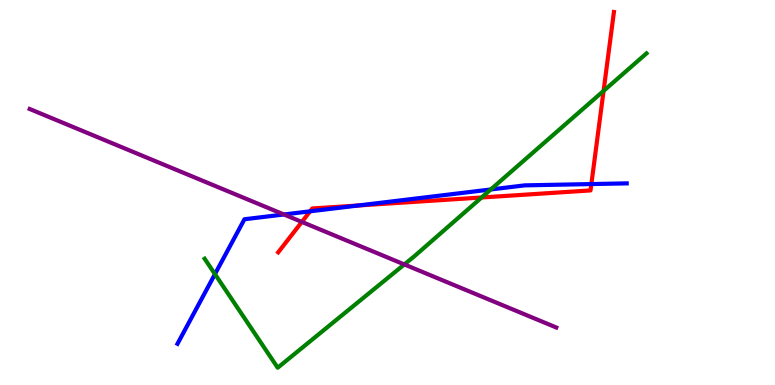[{'lines': ['blue', 'red'], 'intersections': [{'x': 4.0, 'y': 4.51}, {'x': 4.62, 'y': 4.66}, {'x': 7.63, 'y': 5.22}]}, {'lines': ['green', 'red'], 'intersections': [{'x': 6.21, 'y': 4.87}, {'x': 7.79, 'y': 7.64}]}, {'lines': ['purple', 'red'], 'intersections': [{'x': 3.89, 'y': 4.24}]}, {'lines': ['blue', 'green'], 'intersections': [{'x': 2.77, 'y': 2.88}, {'x': 6.33, 'y': 5.08}]}, {'lines': ['blue', 'purple'], 'intersections': [{'x': 3.66, 'y': 4.43}]}, {'lines': ['green', 'purple'], 'intersections': [{'x': 5.22, 'y': 3.13}]}]